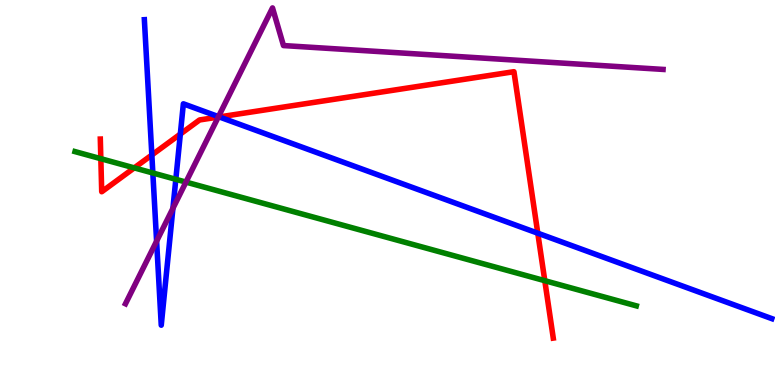[{'lines': ['blue', 'red'], 'intersections': [{'x': 1.96, 'y': 5.97}, {'x': 2.33, 'y': 6.52}, {'x': 2.83, 'y': 6.96}, {'x': 6.94, 'y': 3.94}]}, {'lines': ['green', 'red'], 'intersections': [{'x': 1.3, 'y': 5.88}, {'x': 1.73, 'y': 5.64}, {'x': 7.03, 'y': 2.71}]}, {'lines': ['purple', 'red'], 'intersections': [{'x': 2.82, 'y': 6.96}]}, {'lines': ['blue', 'green'], 'intersections': [{'x': 1.97, 'y': 5.51}, {'x': 2.27, 'y': 5.34}]}, {'lines': ['blue', 'purple'], 'intersections': [{'x': 2.02, 'y': 3.74}, {'x': 2.23, 'y': 4.59}, {'x': 2.82, 'y': 6.97}]}, {'lines': ['green', 'purple'], 'intersections': [{'x': 2.4, 'y': 5.27}]}]